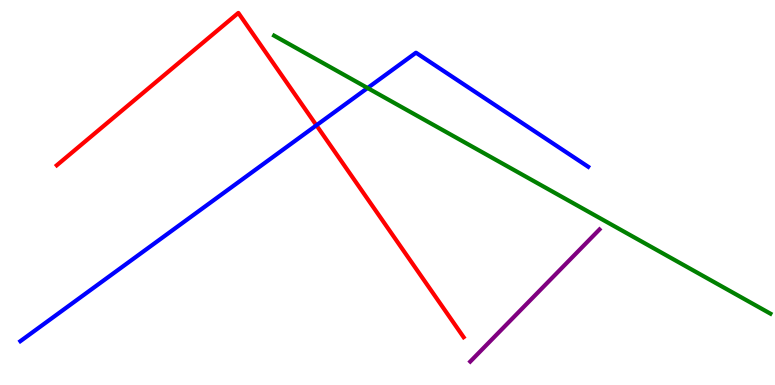[{'lines': ['blue', 'red'], 'intersections': [{'x': 4.08, 'y': 6.75}]}, {'lines': ['green', 'red'], 'intersections': []}, {'lines': ['purple', 'red'], 'intersections': []}, {'lines': ['blue', 'green'], 'intersections': [{'x': 4.74, 'y': 7.71}]}, {'lines': ['blue', 'purple'], 'intersections': []}, {'lines': ['green', 'purple'], 'intersections': []}]